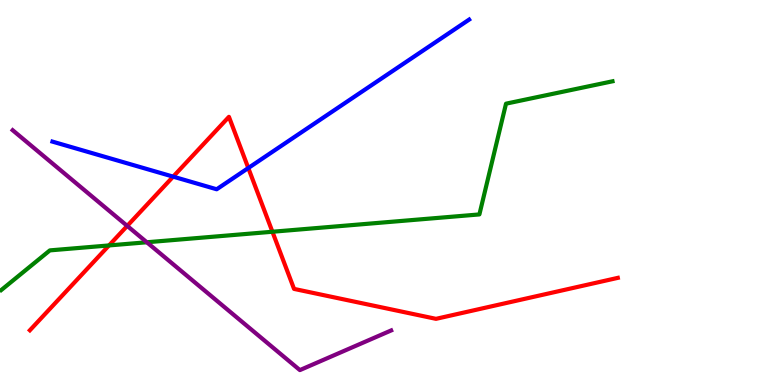[{'lines': ['blue', 'red'], 'intersections': [{'x': 2.23, 'y': 5.41}, {'x': 3.2, 'y': 5.64}]}, {'lines': ['green', 'red'], 'intersections': [{'x': 1.41, 'y': 3.63}, {'x': 3.52, 'y': 3.98}]}, {'lines': ['purple', 'red'], 'intersections': [{'x': 1.64, 'y': 4.13}]}, {'lines': ['blue', 'green'], 'intersections': []}, {'lines': ['blue', 'purple'], 'intersections': []}, {'lines': ['green', 'purple'], 'intersections': [{'x': 1.89, 'y': 3.71}]}]